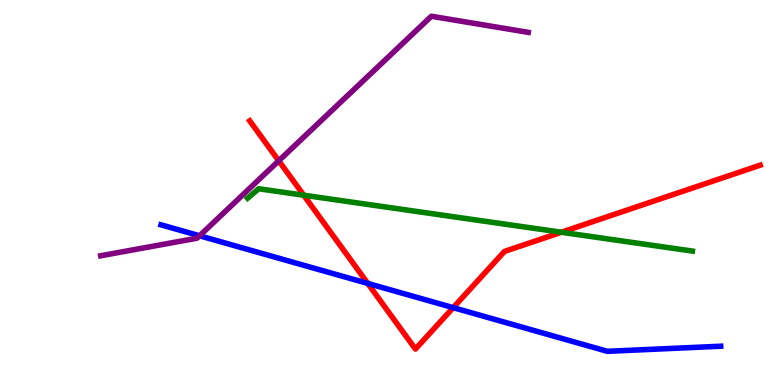[{'lines': ['blue', 'red'], 'intersections': [{'x': 4.75, 'y': 2.64}, {'x': 5.85, 'y': 2.01}]}, {'lines': ['green', 'red'], 'intersections': [{'x': 3.92, 'y': 4.93}, {'x': 7.24, 'y': 3.97}]}, {'lines': ['purple', 'red'], 'intersections': [{'x': 3.6, 'y': 5.82}]}, {'lines': ['blue', 'green'], 'intersections': []}, {'lines': ['blue', 'purple'], 'intersections': [{'x': 2.58, 'y': 3.88}]}, {'lines': ['green', 'purple'], 'intersections': []}]